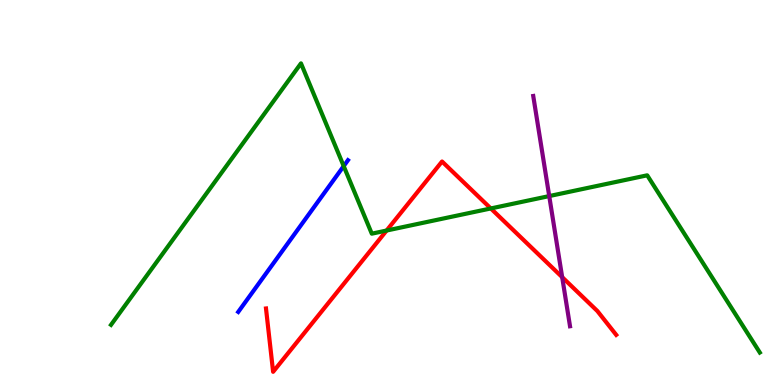[{'lines': ['blue', 'red'], 'intersections': []}, {'lines': ['green', 'red'], 'intersections': [{'x': 4.99, 'y': 4.01}, {'x': 6.33, 'y': 4.59}]}, {'lines': ['purple', 'red'], 'intersections': [{'x': 7.25, 'y': 2.8}]}, {'lines': ['blue', 'green'], 'intersections': [{'x': 4.43, 'y': 5.69}]}, {'lines': ['blue', 'purple'], 'intersections': []}, {'lines': ['green', 'purple'], 'intersections': [{'x': 7.09, 'y': 4.91}]}]